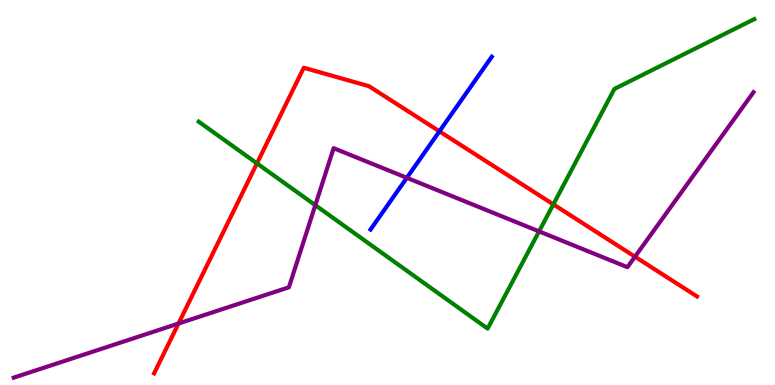[{'lines': ['blue', 'red'], 'intersections': [{'x': 5.67, 'y': 6.59}]}, {'lines': ['green', 'red'], 'intersections': [{'x': 3.32, 'y': 5.76}, {'x': 7.14, 'y': 4.69}]}, {'lines': ['purple', 'red'], 'intersections': [{'x': 2.3, 'y': 1.6}, {'x': 8.19, 'y': 3.33}]}, {'lines': ['blue', 'green'], 'intersections': []}, {'lines': ['blue', 'purple'], 'intersections': [{'x': 5.25, 'y': 5.38}]}, {'lines': ['green', 'purple'], 'intersections': [{'x': 4.07, 'y': 4.67}, {'x': 6.96, 'y': 3.99}]}]